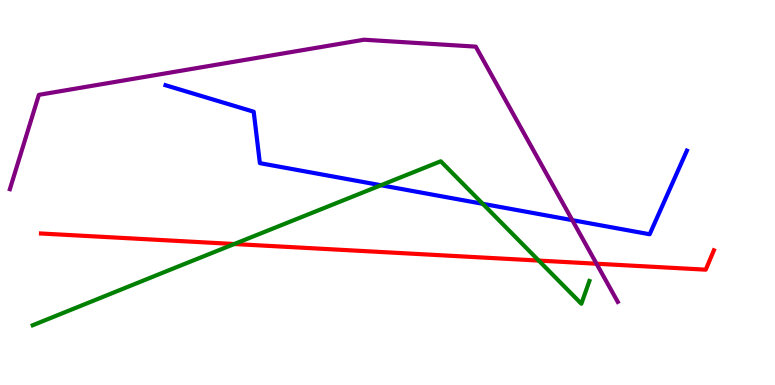[{'lines': ['blue', 'red'], 'intersections': []}, {'lines': ['green', 'red'], 'intersections': [{'x': 3.02, 'y': 3.66}, {'x': 6.95, 'y': 3.23}]}, {'lines': ['purple', 'red'], 'intersections': [{'x': 7.7, 'y': 3.15}]}, {'lines': ['blue', 'green'], 'intersections': [{'x': 4.92, 'y': 5.19}, {'x': 6.23, 'y': 4.71}]}, {'lines': ['blue', 'purple'], 'intersections': [{'x': 7.38, 'y': 4.28}]}, {'lines': ['green', 'purple'], 'intersections': []}]